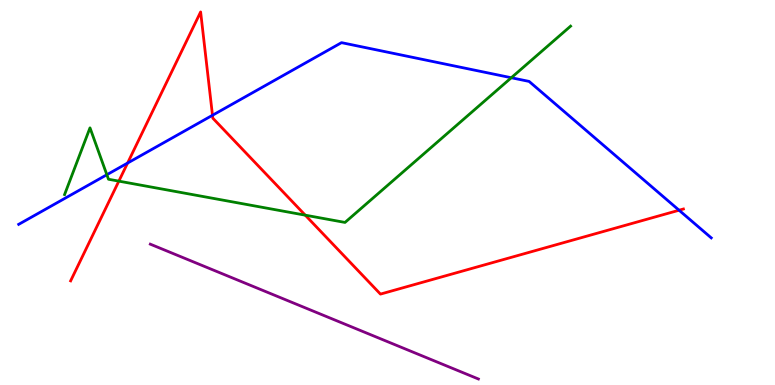[{'lines': ['blue', 'red'], 'intersections': [{'x': 1.65, 'y': 5.76}, {'x': 2.74, 'y': 7.01}, {'x': 8.76, 'y': 4.54}]}, {'lines': ['green', 'red'], 'intersections': [{'x': 1.53, 'y': 5.3}, {'x': 3.94, 'y': 4.41}]}, {'lines': ['purple', 'red'], 'intersections': []}, {'lines': ['blue', 'green'], 'intersections': [{'x': 1.38, 'y': 5.46}, {'x': 6.6, 'y': 7.98}]}, {'lines': ['blue', 'purple'], 'intersections': []}, {'lines': ['green', 'purple'], 'intersections': []}]